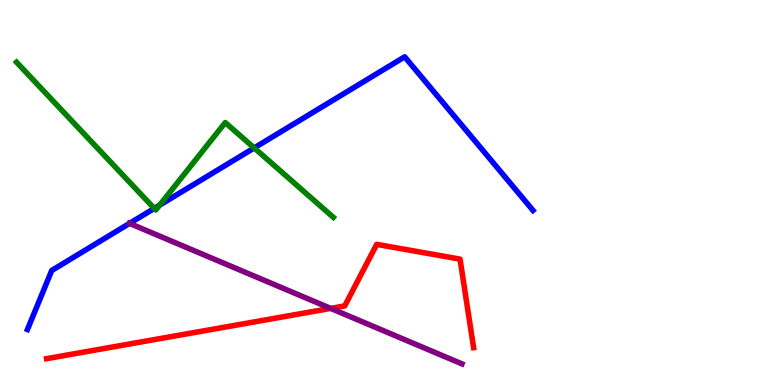[{'lines': ['blue', 'red'], 'intersections': []}, {'lines': ['green', 'red'], 'intersections': []}, {'lines': ['purple', 'red'], 'intersections': [{'x': 4.27, 'y': 1.99}]}, {'lines': ['blue', 'green'], 'intersections': [{'x': 1.99, 'y': 4.59}, {'x': 2.06, 'y': 4.67}, {'x': 3.28, 'y': 6.16}]}, {'lines': ['blue', 'purple'], 'intersections': [{'x': 1.67, 'y': 4.2}]}, {'lines': ['green', 'purple'], 'intersections': []}]